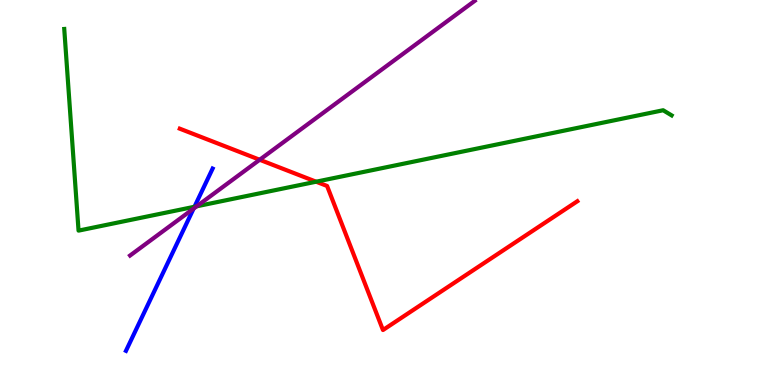[{'lines': ['blue', 'red'], 'intersections': []}, {'lines': ['green', 'red'], 'intersections': [{'x': 4.08, 'y': 5.28}]}, {'lines': ['purple', 'red'], 'intersections': [{'x': 3.35, 'y': 5.85}]}, {'lines': ['blue', 'green'], 'intersections': [{'x': 2.51, 'y': 4.63}]}, {'lines': ['blue', 'purple'], 'intersections': [{'x': 2.5, 'y': 4.58}]}, {'lines': ['green', 'purple'], 'intersections': [{'x': 2.54, 'y': 4.64}]}]